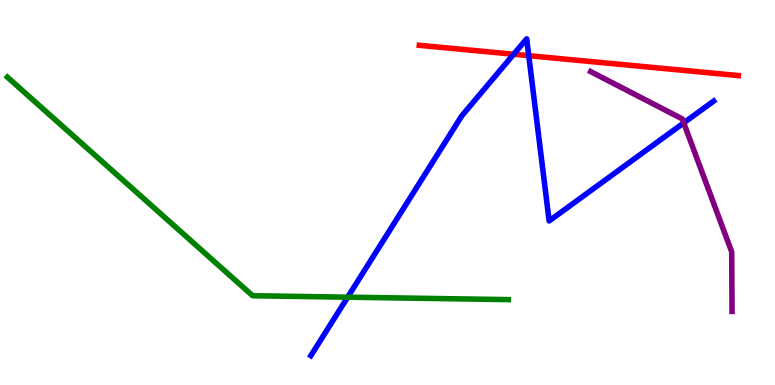[{'lines': ['blue', 'red'], 'intersections': [{'x': 6.63, 'y': 8.59}, {'x': 6.82, 'y': 8.55}]}, {'lines': ['green', 'red'], 'intersections': []}, {'lines': ['purple', 'red'], 'intersections': []}, {'lines': ['blue', 'green'], 'intersections': [{'x': 4.49, 'y': 2.28}]}, {'lines': ['blue', 'purple'], 'intersections': [{'x': 8.82, 'y': 6.81}]}, {'lines': ['green', 'purple'], 'intersections': []}]